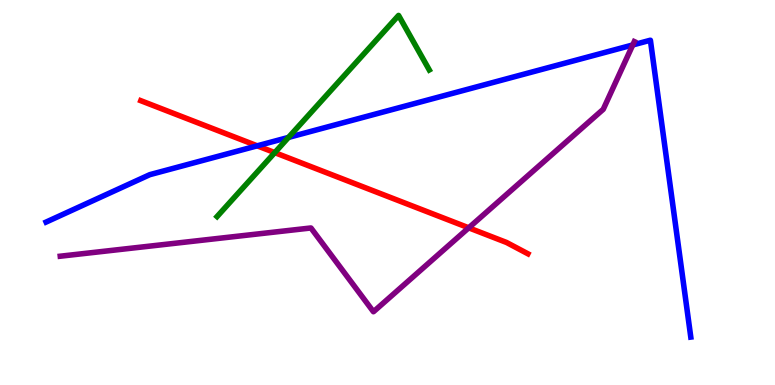[{'lines': ['blue', 'red'], 'intersections': [{'x': 3.32, 'y': 6.21}]}, {'lines': ['green', 'red'], 'intersections': [{'x': 3.55, 'y': 6.04}]}, {'lines': ['purple', 'red'], 'intersections': [{'x': 6.05, 'y': 4.08}]}, {'lines': ['blue', 'green'], 'intersections': [{'x': 3.72, 'y': 6.43}]}, {'lines': ['blue', 'purple'], 'intersections': [{'x': 8.16, 'y': 8.83}]}, {'lines': ['green', 'purple'], 'intersections': []}]